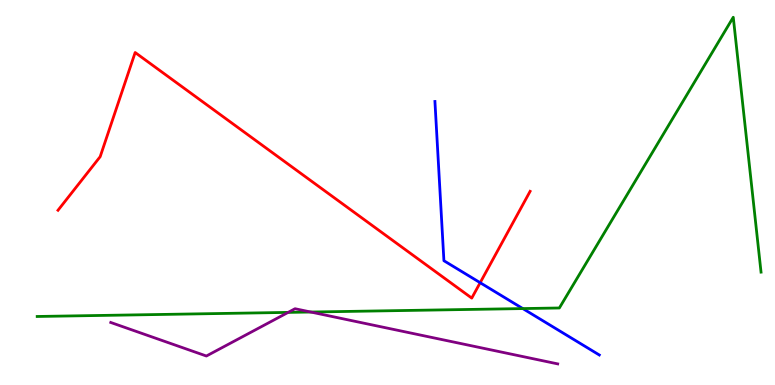[{'lines': ['blue', 'red'], 'intersections': [{'x': 6.2, 'y': 2.66}]}, {'lines': ['green', 'red'], 'intersections': []}, {'lines': ['purple', 'red'], 'intersections': []}, {'lines': ['blue', 'green'], 'intersections': [{'x': 6.75, 'y': 1.99}]}, {'lines': ['blue', 'purple'], 'intersections': []}, {'lines': ['green', 'purple'], 'intersections': [{'x': 3.72, 'y': 1.89}, {'x': 4.01, 'y': 1.9}]}]